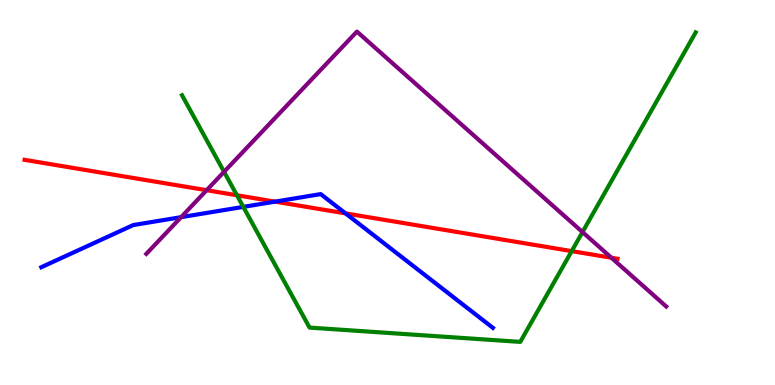[{'lines': ['blue', 'red'], 'intersections': [{'x': 3.55, 'y': 4.76}, {'x': 4.46, 'y': 4.46}]}, {'lines': ['green', 'red'], 'intersections': [{'x': 3.06, 'y': 4.93}, {'x': 7.38, 'y': 3.48}]}, {'lines': ['purple', 'red'], 'intersections': [{'x': 2.67, 'y': 5.06}, {'x': 7.89, 'y': 3.31}]}, {'lines': ['blue', 'green'], 'intersections': [{'x': 3.14, 'y': 4.63}]}, {'lines': ['blue', 'purple'], 'intersections': [{'x': 2.34, 'y': 4.36}]}, {'lines': ['green', 'purple'], 'intersections': [{'x': 2.89, 'y': 5.54}, {'x': 7.52, 'y': 3.97}]}]